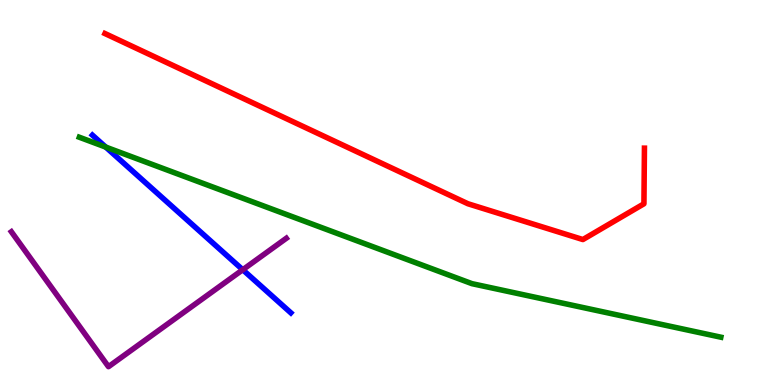[{'lines': ['blue', 'red'], 'intersections': []}, {'lines': ['green', 'red'], 'intersections': []}, {'lines': ['purple', 'red'], 'intersections': []}, {'lines': ['blue', 'green'], 'intersections': [{'x': 1.36, 'y': 6.18}]}, {'lines': ['blue', 'purple'], 'intersections': [{'x': 3.13, 'y': 2.99}]}, {'lines': ['green', 'purple'], 'intersections': []}]